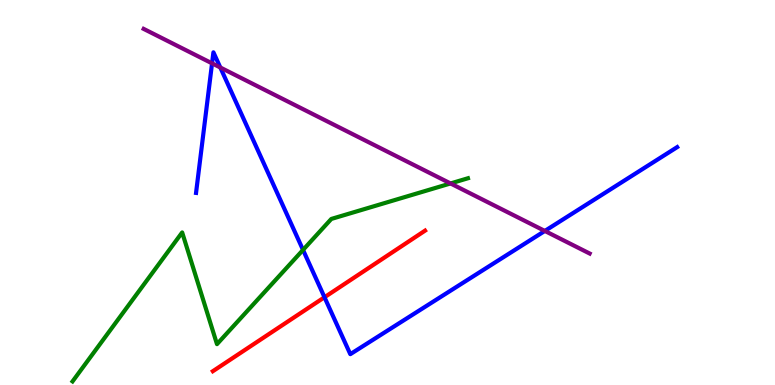[{'lines': ['blue', 'red'], 'intersections': [{'x': 4.19, 'y': 2.28}]}, {'lines': ['green', 'red'], 'intersections': []}, {'lines': ['purple', 'red'], 'intersections': []}, {'lines': ['blue', 'green'], 'intersections': [{'x': 3.91, 'y': 3.51}]}, {'lines': ['blue', 'purple'], 'intersections': [{'x': 2.74, 'y': 8.35}, {'x': 2.84, 'y': 8.25}, {'x': 7.03, 'y': 4.0}]}, {'lines': ['green', 'purple'], 'intersections': [{'x': 5.81, 'y': 5.24}]}]